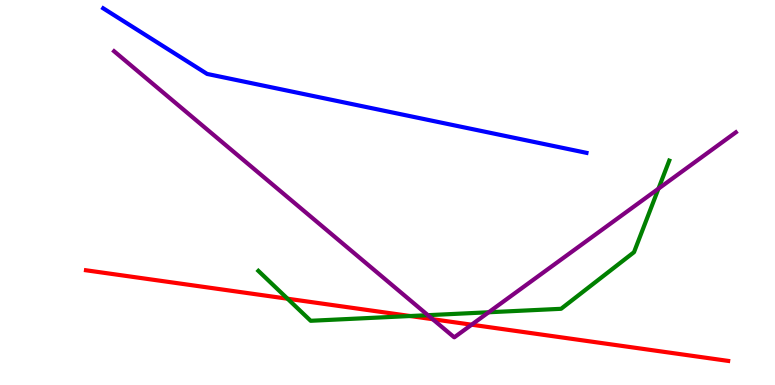[{'lines': ['blue', 'red'], 'intersections': []}, {'lines': ['green', 'red'], 'intersections': [{'x': 3.71, 'y': 2.24}, {'x': 5.29, 'y': 1.79}]}, {'lines': ['purple', 'red'], 'intersections': [{'x': 5.58, 'y': 1.71}, {'x': 6.09, 'y': 1.57}]}, {'lines': ['blue', 'green'], 'intersections': []}, {'lines': ['blue', 'purple'], 'intersections': []}, {'lines': ['green', 'purple'], 'intersections': [{'x': 5.52, 'y': 1.81}, {'x': 6.31, 'y': 1.89}, {'x': 8.5, 'y': 5.1}]}]